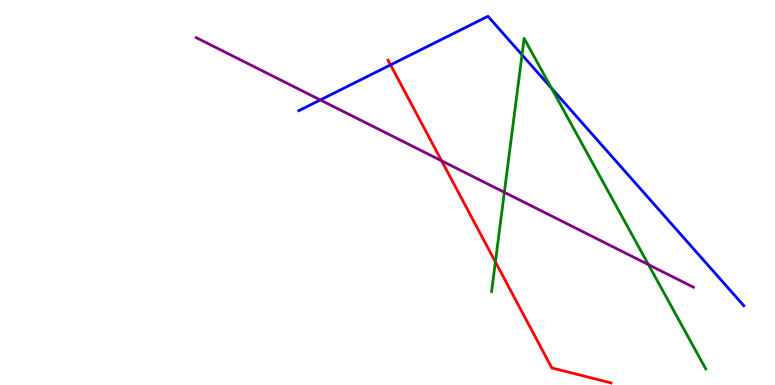[{'lines': ['blue', 'red'], 'intersections': [{'x': 5.04, 'y': 8.31}]}, {'lines': ['green', 'red'], 'intersections': [{'x': 6.39, 'y': 3.2}]}, {'lines': ['purple', 'red'], 'intersections': [{'x': 5.7, 'y': 5.82}]}, {'lines': ['blue', 'green'], 'intersections': [{'x': 6.74, 'y': 8.58}, {'x': 7.12, 'y': 7.71}]}, {'lines': ['blue', 'purple'], 'intersections': [{'x': 4.13, 'y': 7.4}]}, {'lines': ['green', 'purple'], 'intersections': [{'x': 6.51, 'y': 5.01}, {'x': 8.37, 'y': 3.13}]}]